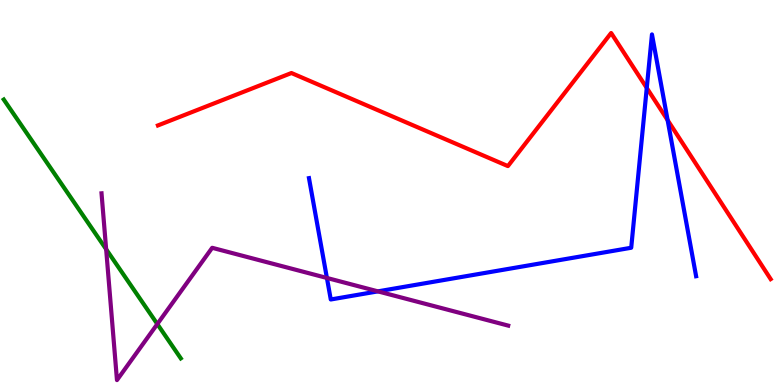[{'lines': ['blue', 'red'], 'intersections': [{'x': 8.35, 'y': 7.72}, {'x': 8.61, 'y': 6.88}]}, {'lines': ['green', 'red'], 'intersections': []}, {'lines': ['purple', 'red'], 'intersections': []}, {'lines': ['blue', 'green'], 'intersections': []}, {'lines': ['blue', 'purple'], 'intersections': [{'x': 4.22, 'y': 2.78}, {'x': 4.88, 'y': 2.43}]}, {'lines': ['green', 'purple'], 'intersections': [{'x': 1.37, 'y': 3.53}, {'x': 2.03, 'y': 1.58}]}]